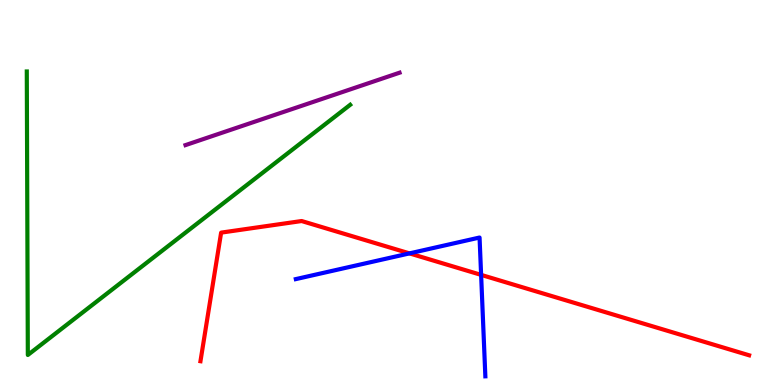[{'lines': ['blue', 'red'], 'intersections': [{'x': 5.28, 'y': 3.42}, {'x': 6.21, 'y': 2.86}]}, {'lines': ['green', 'red'], 'intersections': []}, {'lines': ['purple', 'red'], 'intersections': []}, {'lines': ['blue', 'green'], 'intersections': []}, {'lines': ['blue', 'purple'], 'intersections': []}, {'lines': ['green', 'purple'], 'intersections': []}]